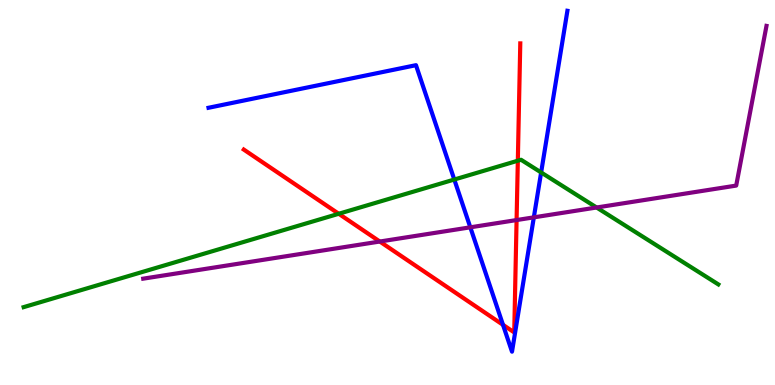[{'lines': ['blue', 'red'], 'intersections': [{'x': 6.49, 'y': 1.56}]}, {'lines': ['green', 'red'], 'intersections': [{'x': 4.37, 'y': 4.45}, {'x': 6.68, 'y': 5.83}]}, {'lines': ['purple', 'red'], 'intersections': [{'x': 4.9, 'y': 3.73}, {'x': 6.67, 'y': 4.28}]}, {'lines': ['blue', 'green'], 'intersections': [{'x': 5.86, 'y': 5.34}, {'x': 6.98, 'y': 5.52}]}, {'lines': ['blue', 'purple'], 'intersections': [{'x': 6.07, 'y': 4.1}, {'x': 6.89, 'y': 4.35}]}, {'lines': ['green', 'purple'], 'intersections': [{'x': 7.7, 'y': 4.61}]}]